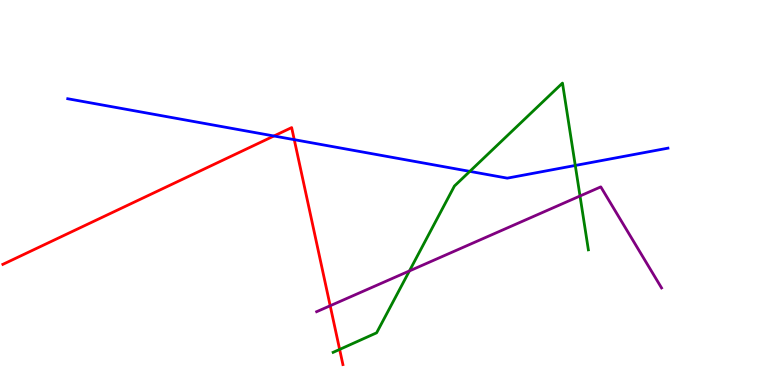[{'lines': ['blue', 'red'], 'intersections': [{'x': 3.53, 'y': 6.47}, {'x': 3.8, 'y': 6.37}]}, {'lines': ['green', 'red'], 'intersections': [{'x': 4.38, 'y': 0.924}]}, {'lines': ['purple', 'red'], 'intersections': [{'x': 4.26, 'y': 2.06}]}, {'lines': ['blue', 'green'], 'intersections': [{'x': 6.06, 'y': 5.55}, {'x': 7.42, 'y': 5.7}]}, {'lines': ['blue', 'purple'], 'intersections': []}, {'lines': ['green', 'purple'], 'intersections': [{'x': 5.28, 'y': 2.96}, {'x': 7.48, 'y': 4.91}]}]